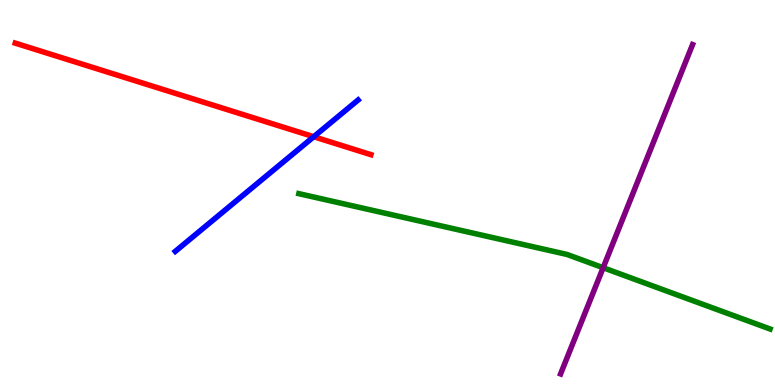[{'lines': ['blue', 'red'], 'intersections': [{'x': 4.05, 'y': 6.45}]}, {'lines': ['green', 'red'], 'intersections': []}, {'lines': ['purple', 'red'], 'intersections': []}, {'lines': ['blue', 'green'], 'intersections': []}, {'lines': ['blue', 'purple'], 'intersections': []}, {'lines': ['green', 'purple'], 'intersections': [{'x': 7.78, 'y': 3.05}]}]